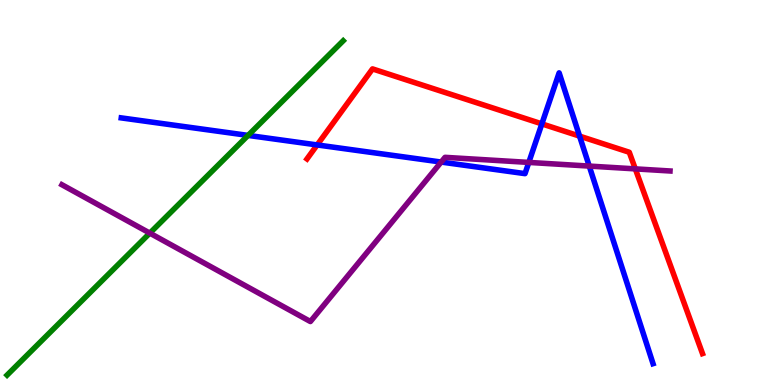[{'lines': ['blue', 'red'], 'intersections': [{'x': 4.09, 'y': 6.24}, {'x': 6.99, 'y': 6.78}, {'x': 7.48, 'y': 6.46}]}, {'lines': ['green', 'red'], 'intersections': []}, {'lines': ['purple', 'red'], 'intersections': [{'x': 8.2, 'y': 5.61}]}, {'lines': ['blue', 'green'], 'intersections': [{'x': 3.2, 'y': 6.48}]}, {'lines': ['blue', 'purple'], 'intersections': [{'x': 5.69, 'y': 5.79}, {'x': 6.82, 'y': 5.78}, {'x': 7.6, 'y': 5.69}]}, {'lines': ['green', 'purple'], 'intersections': [{'x': 1.93, 'y': 3.94}]}]